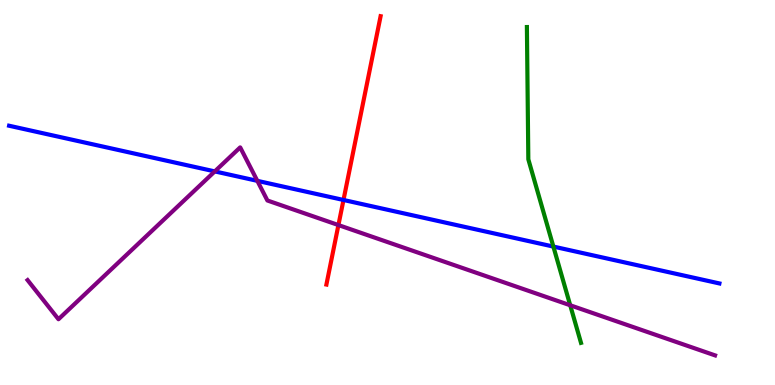[{'lines': ['blue', 'red'], 'intersections': [{'x': 4.43, 'y': 4.81}]}, {'lines': ['green', 'red'], 'intersections': []}, {'lines': ['purple', 'red'], 'intersections': [{'x': 4.37, 'y': 4.15}]}, {'lines': ['blue', 'green'], 'intersections': [{'x': 7.14, 'y': 3.6}]}, {'lines': ['blue', 'purple'], 'intersections': [{'x': 2.77, 'y': 5.55}, {'x': 3.32, 'y': 5.3}]}, {'lines': ['green', 'purple'], 'intersections': [{'x': 7.36, 'y': 2.07}]}]